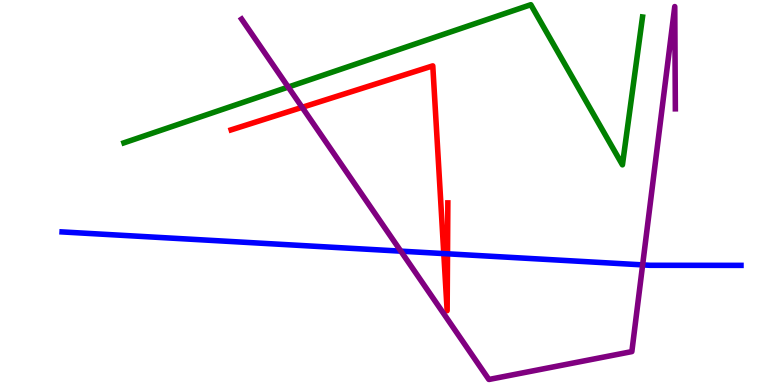[{'lines': ['blue', 'red'], 'intersections': [{'x': 5.73, 'y': 3.41}, {'x': 5.77, 'y': 3.41}]}, {'lines': ['green', 'red'], 'intersections': []}, {'lines': ['purple', 'red'], 'intersections': [{'x': 3.9, 'y': 7.21}]}, {'lines': ['blue', 'green'], 'intersections': []}, {'lines': ['blue', 'purple'], 'intersections': [{'x': 5.17, 'y': 3.48}, {'x': 8.29, 'y': 3.12}]}, {'lines': ['green', 'purple'], 'intersections': [{'x': 3.72, 'y': 7.74}]}]